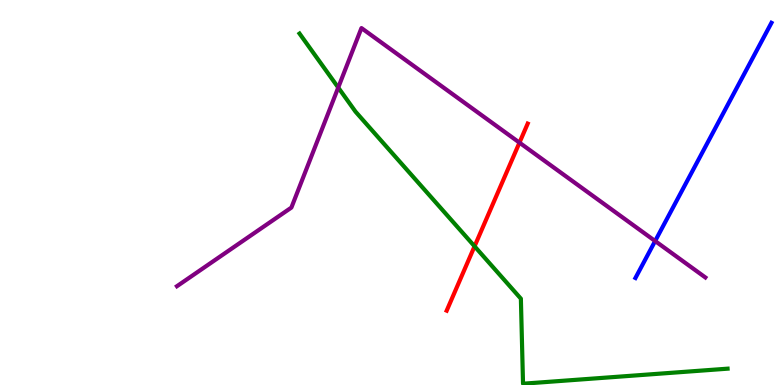[{'lines': ['blue', 'red'], 'intersections': []}, {'lines': ['green', 'red'], 'intersections': [{'x': 6.12, 'y': 3.6}]}, {'lines': ['purple', 'red'], 'intersections': [{'x': 6.7, 'y': 6.29}]}, {'lines': ['blue', 'green'], 'intersections': []}, {'lines': ['blue', 'purple'], 'intersections': [{'x': 8.45, 'y': 3.74}]}, {'lines': ['green', 'purple'], 'intersections': [{'x': 4.36, 'y': 7.73}]}]